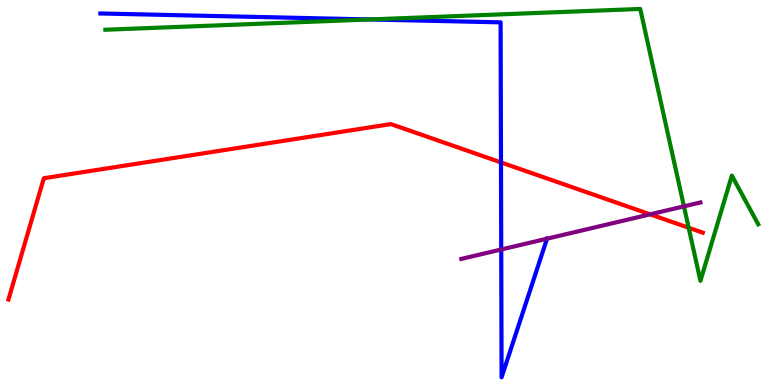[{'lines': ['blue', 'red'], 'intersections': [{'x': 6.46, 'y': 5.78}]}, {'lines': ['green', 'red'], 'intersections': [{'x': 8.89, 'y': 4.08}]}, {'lines': ['purple', 'red'], 'intersections': [{'x': 8.39, 'y': 4.43}]}, {'lines': ['blue', 'green'], 'intersections': [{'x': 4.77, 'y': 9.49}]}, {'lines': ['blue', 'purple'], 'intersections': [{'x': 6.47, 'y': 3.52}, {'x': 7.06, 'y': 3.8}]}, {'lines': ['green', 'purple'], 'intersections': [{'x': 8.82, 'y': 4.64}]}]